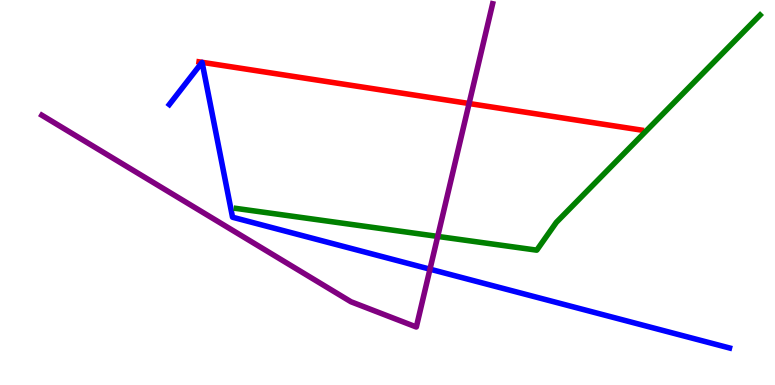[{'lines': ['blue', 'red'], 'intersections': []}, {'lines': ['green', 'red'], 'intersections': []}, {'lines': ['purple', 'red'], 'intersections': [{'x': 6.05, 'y': 7.31}]}, {'lines': ['blue', 'green'], 'intersections': []}, {'lines': ['blue', 'purple'], 'intersections': [{'x': 5.55, 'y': 3.01}]}, {'lines': ['green', 'purple'], 'intersections': [{'x': 5.65, 'y': 3.86}]}]